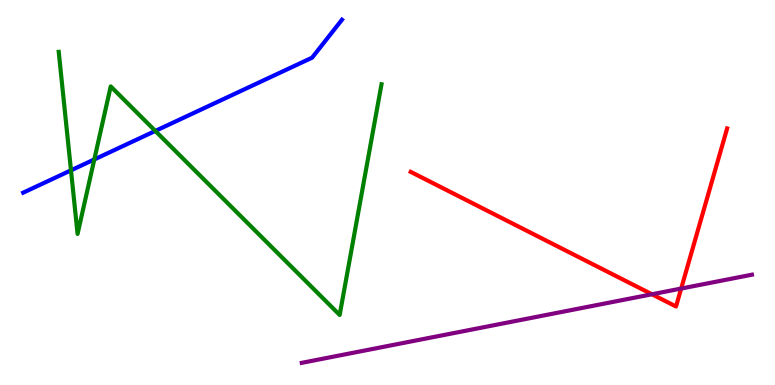[{'lines': ['blue', 'red'], 'intersections': []}, {'lines': ['green', 'red'], 'intersections': []}, {'lines': ['purple', 'red'], 'intersections': [{'x': 8.41, 'y': 2.36}, {'x': 8.79, 'y': 2.51}]}, {'lines': ['blue', 'green'], 'intersections': [{'x': 0.916, 'y': 5.58}, {'x': 1.22, 'y': 5.86}, {'x': 2.0, 'y': 6.6}]}, {'lines': ['blue', 'purple'], 'intersections': []}, {'lines': ['green', 'purple'], 'intersections': []}]